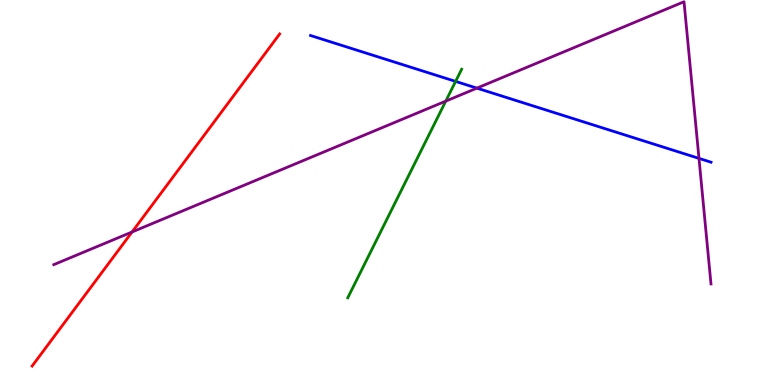[{'lines': ['blue', 'red'], 'intersections': []}, {'lines': ['green', 'red'], 'intersections': []}, {'lines': ['purple', 'red'], 'intersections': [{'x': 1.7, 'y': 3.97}]}, {'lines': ['blue', 'green'], 'intersections': [{'x': 5.88, 'y': 7.89}]}, {'lines': ['blue', 'purple'], 'intersections': [{'x': 6.15, 'y': 7.71}, {'x': 9.02, 'y': 5.89}]}, {'lines': ['green', 'purple'], 'intersections': [{'x': 5.75, 'y': 7.37}]}]